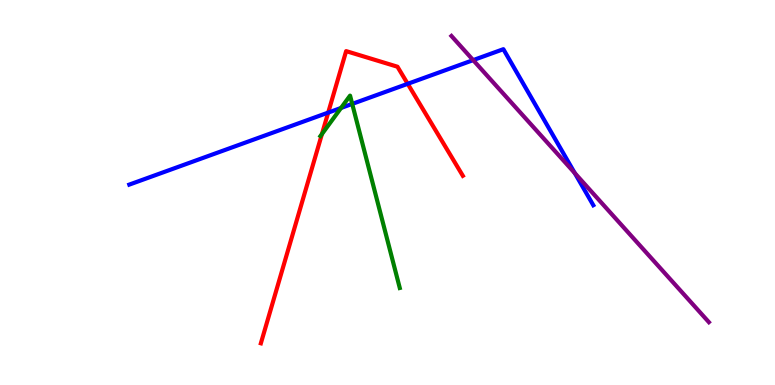[{'lines': ['blue', 'red'], 'intersections': [{'x': 4.23, 'y': 7.08}, {'x': 5.26, 'y': 7.82}]}, {'lines': ['green', 'red'], 'intersections': [{'x': 4.15, 'y': 6.52}]}, {'lines': ['purple', 'red'], 'intersections': []}, {'lines': ['blue', 'green'], 'intersections': [{'x': 4.4, 'y': 7.2}, {'x': 4.54, 'y': 7.3}]}, {'lines': ['blue', 'purple'], 'intersections': [{'x': 6.11, 'y': 8.44}, {'x': 7.42, 'y': 5.5}]}, {'lines': ['green', 'purple'], 'intersections': []}]